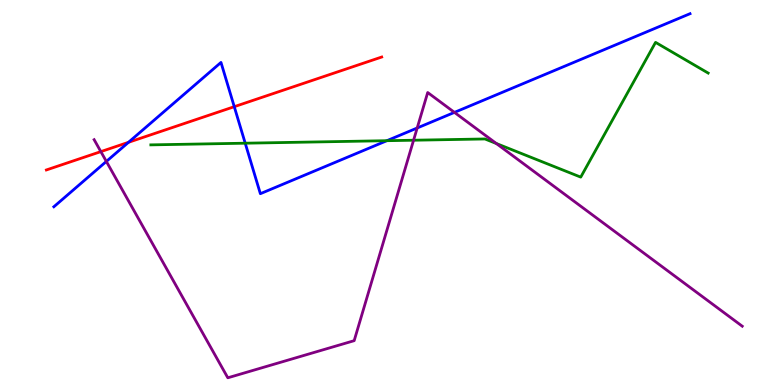[{'lines': ['blue', 'red'], 'intersections': [{'x': 1.66, 'y': 6.3}, {'x': 3.02, 'y': 7.23}]}, {'lines': ['green', 'red'], 'intersections': []}, {'lines': ['purple', 'red'], 'intersections': [{'x': 1.3, 'y': 6.06}]}, {'lines': ['blue', 'green'], 'intersections': [{'x': 3.16, 'y': 6.28}, {'x': 4.99, 'y': 6.35}]}, {'lines': ['blue', 'purple'], 'intersections': [{'x': 1.37, 'y': 5.81}, {'x': 5.38, 'y': 6.68}, {'x': 5.86, 'y': 7.08}]}, {'lines': ['green', 'purple'], 'intersections': [{'x': 5.34, 'y': 6.36}, {'x': 6.4, 'y': 6.27}]}]